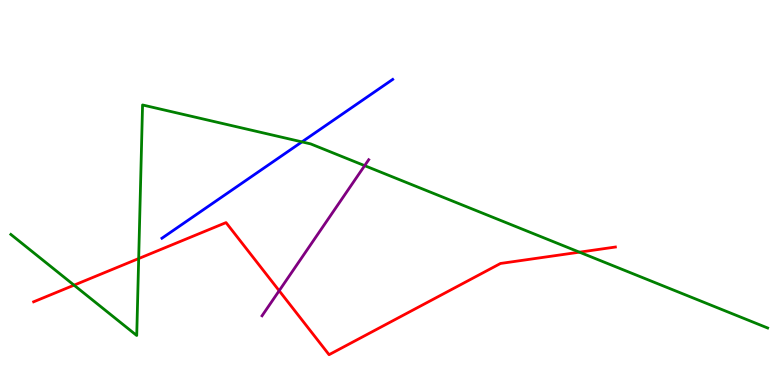[{'lines': ['blue', 'red'], 'intersections': []}, {'lines': ['green', 'red'], 'intersections': [{'x': 0.955, 'y': 2.59}, {'x': 1.79, 'y': 3.28}, {'x': 7.48, 'y': 3.45}]}, {'lines': ['purple', 'red'], 'intersections': [{'x': 3.6, 'y': 2.45}]}, {'lines': ['blue', 'green'], 'intersections': [{'x': 3.9, 'y': 6.31}]}, {'lines': ['blue', 'purple'], 'intersections': []}, {'lines': ['green', 'purple'], 'intersections': [{'x': 4.71, 'y': 5.7}]}]